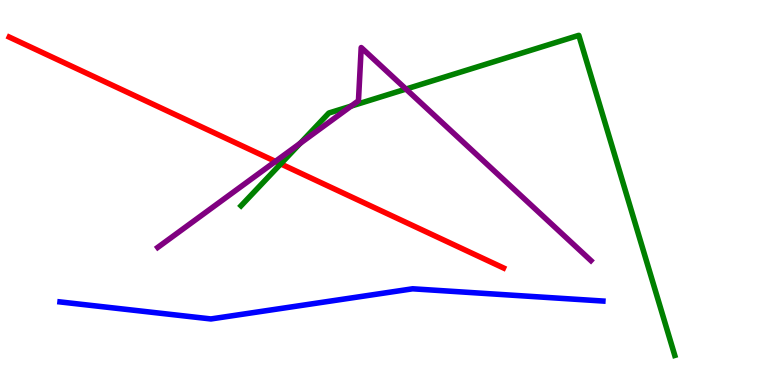[{'lines': ['blue', 'red'], 'intersections': []}, {'lines': ['green', 'red'], 'intersections': [{'x': 3.62, 'y': 5.74}]}, {'lines': ['purple', 'red'], 'intersections': [{'x': 3.55, 'y': 5.81}]}, {'lines': ['blue', 'green'], 'intersections': []}, {'lines': ['blue', 'purple'], 'intersections': []}, {'lines': ['green', 'purple'], 'intersections': [{'x': 3.87, 'y': 6.28}, {'x': 4.53, 'y': 7.24}, {'x': 5.24, 'y': 7.69}]}]